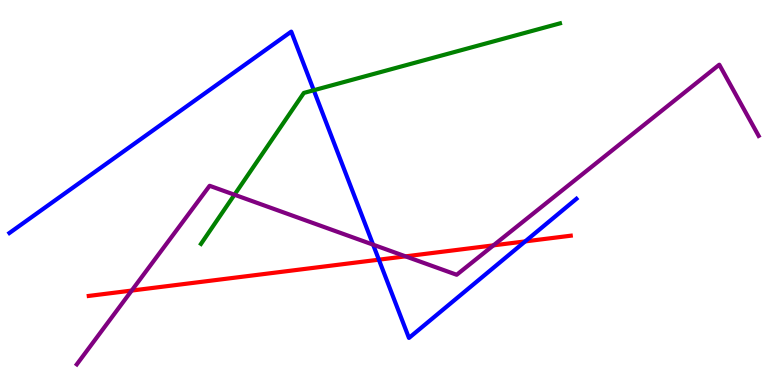[{'lines': ['blue', 'red'], 'intersections': [{'x': 4.89, 'y': 3.26}, {'x': 6.78, 'y': 3.73}]}, {'lines': ['green', 'red'], 'intersections': []}, {'lines': ['purple', 'red'], 'intersections': [{'x': 1.7, 'y': 2.45}, {'x': 5.23, 'y': 3.34}, {'x': 6.37, 'y': 3.63}]}, {'lines': ['blue', 'green'], 'intersections': [{'x': 4.05, 'y': 7.66}]}, {'lines': ['blue', 'purple'], 'intersections': [{'x': 4.81, 'y': 3.64}]}, {'lines': ['green', 'purple'], 'intersections': [{'x': 3.03, 'y': 4.94}]}]